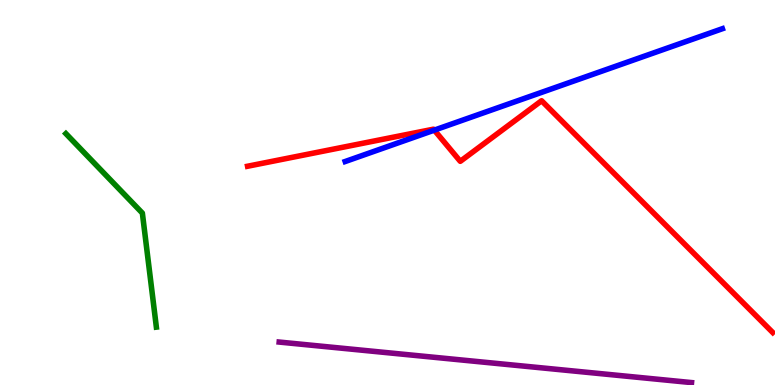[{'lines': ['blue', 'red'], 'intersections': [{'x': 5.6, 'y': 6.62}]}, {'lines': ['green', 'red'], 'intersections': []}, {'lines': ['purple', 'red'], 'intersections': []}, {'lines': ['blue', 'green'], 'intersections': []}, {'lines': ['blue', 'purple'], 'intersections': []}, {'lines': ['green', 'purple'], 'intersections': []}]